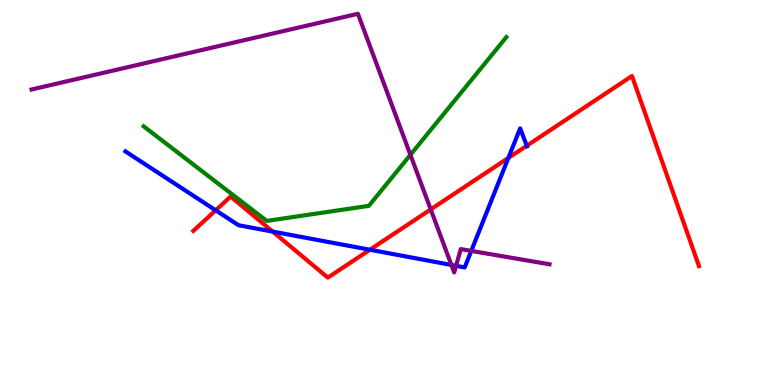[{'lines': ['blue', 'red'], 'intersections': [{'x': 2.78, 'y': 4.54}, {'x': 3.52, 'y': 3.98}, {'x': 4.77, 'y': 3.51}, {'x': 6.56, 'y': 5.9}, {'x': 6.8, 'y': 6.21}]}, {'lines': ['green', 'red'], 'intersections': []}, {'lines': ['purple', 'red'], 'intersections': [{'x': 5.56, 'y': 4.56}]}, {'lines': ['blue', 'green'], 'intersections': []}, {'lines': ['blue', 'purple'], 'intersections': [{'x': 5.82, 'y': 3.12}, {'x': 5.88, 'y': 3.1}, {'x': 6.08, 'y': 3.48}]}, {'lines': ['green', 'purple'], 'intersections': [{'x': 5.3, 'y': 5.98}]}]